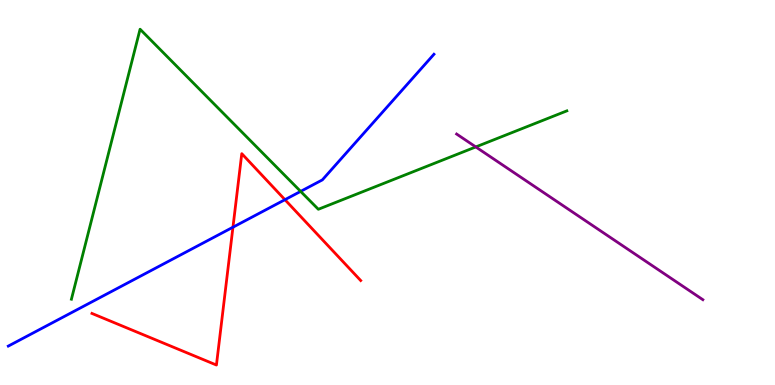[{'lines': ['blue', 'red'], 'intersections': [{'x': 3.01, 'y': 4.1}, {'x': 3.68, 'y': 4.81}]}, {'lines': ['green', 'red'], 'intersections': []}, {'lines': ['purple', 'red'], 'intersections': []}, {'lines': ['blue', 'green'], 'intersections': [{'x': 3.88, 'y': 5.03}]}, {'lines': ['blue', 'purple'], 'intersections': []}, {'lines': ['green', 'purple'], 'intersections': [{'x': 6.14, 'y': 6.18}]}]